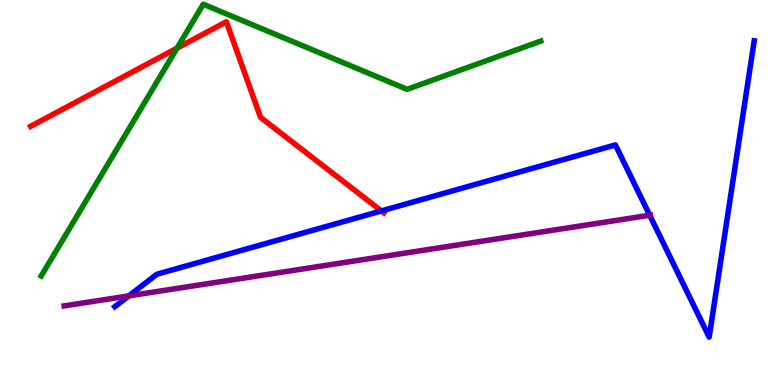[{'lines': ['blue', 'red'], 'intersections': [{'x': 4.92, 'y': 4.52}]}, {'lines': ['green', 'red'], 'intersections': [{'x': 2.28, 'y': 8.75}]}, {'lines': ['purple', 'red'], 'intersections': []}, {'lines': ['blue', 'green'], 'intersections': []}, {'lines': ['blue', 'purple'], 'intersections': [{'x': 1.66, 'y': 2.31}, {'x': 8.38, 'y': 4.41}]}, {'lines': ['green', 'purple'], 'intersections': []}]